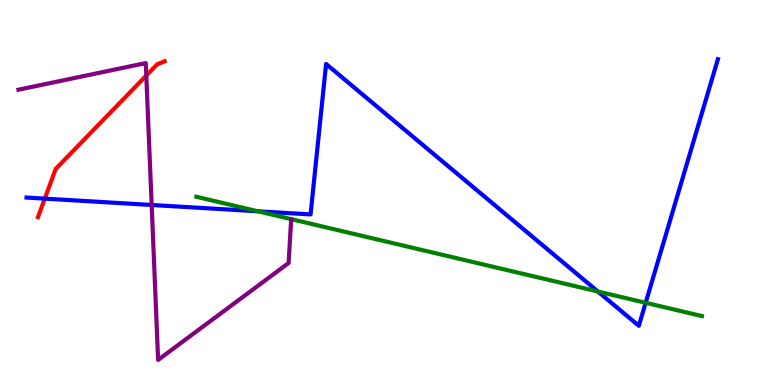[{'lines': ['blue', 'red'], 'intersections': [{'x': 0.578, 'y': 4.84}]}, {'lines': ['green', 'red'], 'intersections': []}, {'lines': ['purple', 'red'], 'intersections': [{'x': 1.89, 'y': 8.04}]}, {'lines': ['blue', 'green'], 'intersections': [{'x': 3.33, 'y': 4.51}, {'x': 7.71, 'y': 2.43}, {'x': 8.33, 'y': 2.14}]}, {'lines': ['blue', 'purple'], 'intersections': [{'x': 1.96, 'y': 4.68}]}, {'lines': ['green', 'purple'], 'intersections': []}]